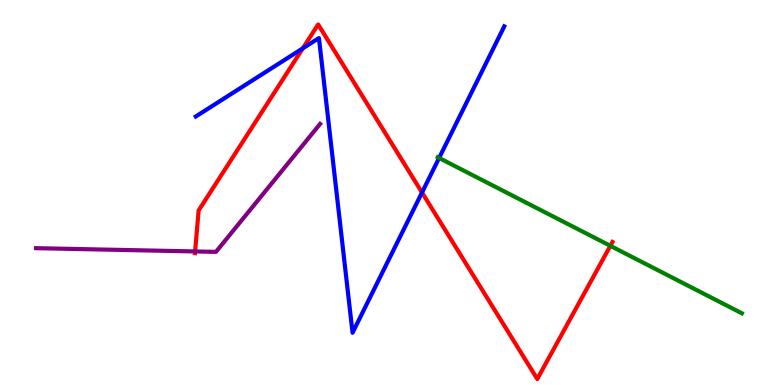[{'lines': ['blue', 'red'], 'intersections': [{'x': 3.91, 'y': 8.74}, {'x': 5.45, 'y': 5.0}]}, {'lines': ['green', 'red'], 'intersections': [{'x': 7.88, 'y': 3.62}]}, {'lines': ['purple', 'red'], 'intersections': [{'x': 2.52, 'y': 3.47}]}, {'lines': ['blue', 'green'], 'intersections': [{'x': 5.67, 'y': 5.9}]}, {'lines': ['blue', 'purple'], 'intersections': []}, {'lines': ['green', 'purple'], 'intersections': []}]